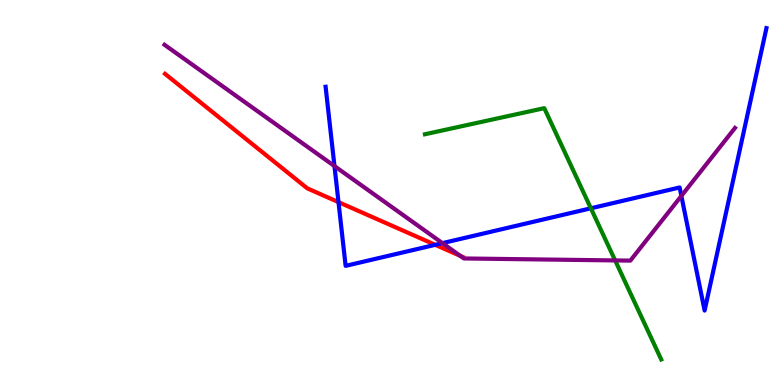[{'lines': ['blue', 'red'], 'intersections': [{'x': 4.37, 'y': 4.75}, {'x': 5.62, 'y': 3.64}]}, {'lines': ['green', 'red'], 'intersections': []}, {'lines': ['purple', 'red'], 'intersections': [{'x': 5.94, 'y': 3.35}]}, {'lines': ['blue', 'green'], 'intersections': [{'x': 7.62, 'y': 4.59}]}, {'lines': ['blue', 'purple'], 'intersections': [{'x': 4.32, 'y': 5.69}, {'x': 5.71, 'y': 3.68}, {'x': 8.79, 'y': 4.91}]}, {'lines': ['green', 'purple'], 'intersections': [{'x': 7.94, 'y': 3.24}]}]